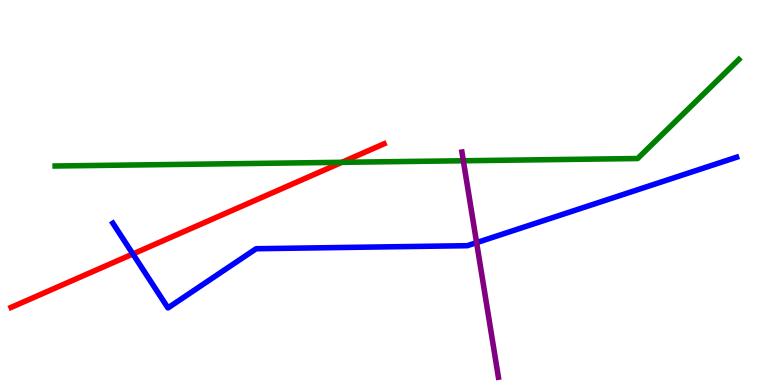[{'lines': ['blue', 'red'], 'intersections': [{'x': 1.71, 'y': 3.4}]}, {'lines': ['green', 'red'], 'intersections': [{'x': 4.41, 'y': 5.78}]}, {'lines': ['purple', 'red'], 'intersections': []}, {'lines': ['blue', 'green'], 'intersections': []}, {'lines': ['blue', 'purple'], 'intersections': [{'x': 6.15, 'y': 3.7}]}, {'lines': ['green', 'purple'], 'intersections': [{'x': 5.98, 'y': 5.82}]}]